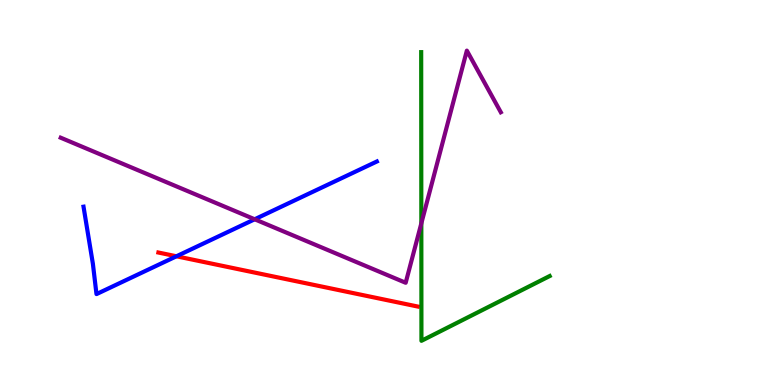[{'lines': ['blue', 'red'], 'intersections': [{'x': 2.28, 'y': 3.34}]}, {'lines': ['green', 'red'], 'intersections': []}, {'lines': ['purple', 'red'], 'intersections': []}, {'lines': ['blue', 'green'], 'intersections': []}, {'lines': ['blue', 'purple'], 'intersections': [{'x': 3.29, 'y': 4.3}]}, {'lines': ['green', 'purple'], 'intersections': [{'x': 5.44, 'y': 4.2}]}]